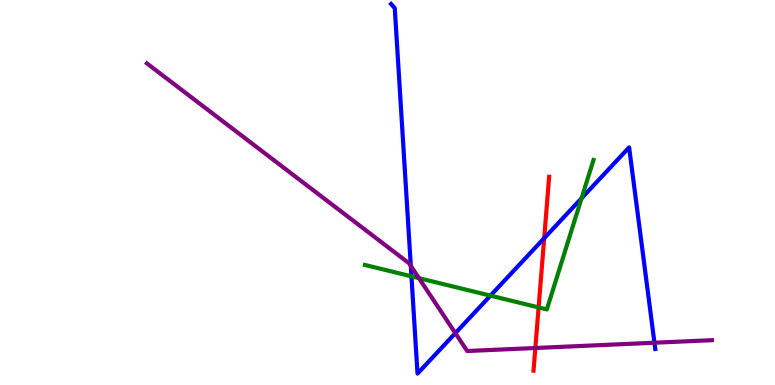[{'lines': ['blue', 'red'], 'intersections': [{'x': 7.02, 'y': 3.81}]}, {'lines': ['green', 'red'], 'intersections': [{'x': 6.95, 'y': 2.02}]}, {'lines': ['purple', 'red'], 'intersections': [{'x': 6.91, 'y': 0.961}]}, {'lines': ['blue', 'green'], 'intersections': [{'x': 5.31, 'y': 2.82}, {'x': 6.33, 'y': 2.32}, {'x': 7.5, 'y': 4.85}]}, {'lines': ['blue', 'purple'], 'intersections': [{'x': 5.3, 'y': 3.09}, {'x': 5.88, 'y': 1.35}, {'x': 8.44, 'y': 1.1}]}, {'lines': ['green', 'purple'], 'intersections': [{'x': 5.41, 'y': 2.77}]}]